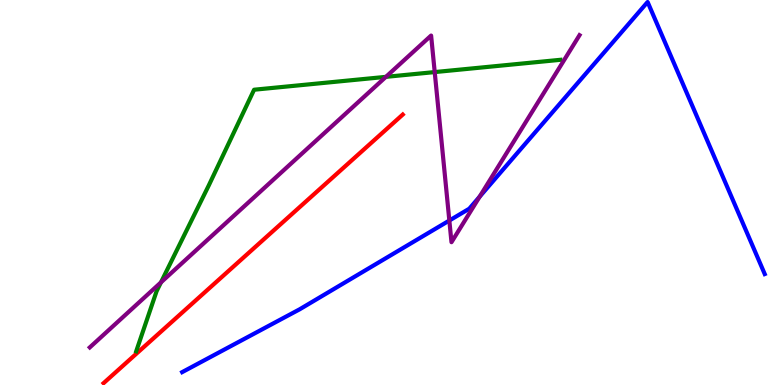[{'lines': ['blue', 'red'], 'intersections': []}, {'lines': ['green', 'red'], 'intersections': []}, {'lines': ['purple', 'red'], 'intersections': []}, {'lines': ['blue', 'green'], 'intersections': []}, {'lines': ['blue', 'purple'], 'intersections': [{'x': 5.8, 'y': 4.27}, {'x': 6.19, 'y': 4.89}]}, {'lines': ['green', 'purple'], 'intersections': [{'x': 2.08, 'y': 2.67}, {'x': 4.98, 'y': 8.0}, {'x': 5.61, 'y': 8.13}]}]